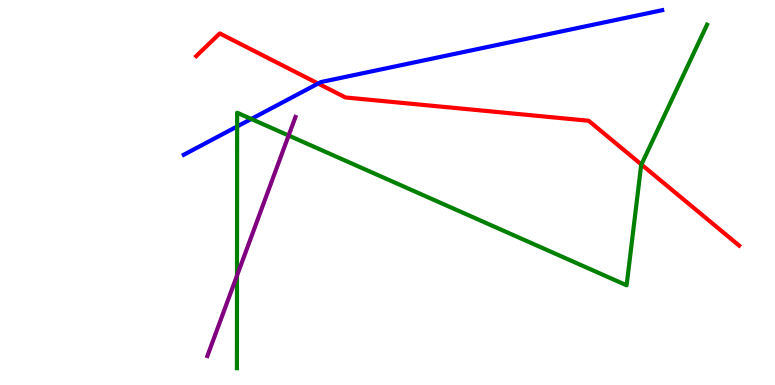[{'lines': ['blue', 'red'], 'intersections': [{'x': 4.1, 'y': 7.83}]}, {'lines': ['green', 'red'], 'intersections': [{'x': 8.28, 'y': 5.73}]}, {'lines': ['purple', 'red'], 'intersections': []}, {'lines': ['blue', 'green'], 'intersections': [{'x': 3.06, 'y': 6.72}, {'x': 3.24, 'y': 6.91}]}, {'lines': ['blue', 'purple'], 'intersections': []}, {'lines': ['green', 'purple'], 'intersections': [{'x': 3.06, 'y': 2.84}, {'x': 3.72, 'y': 6.48}]}]